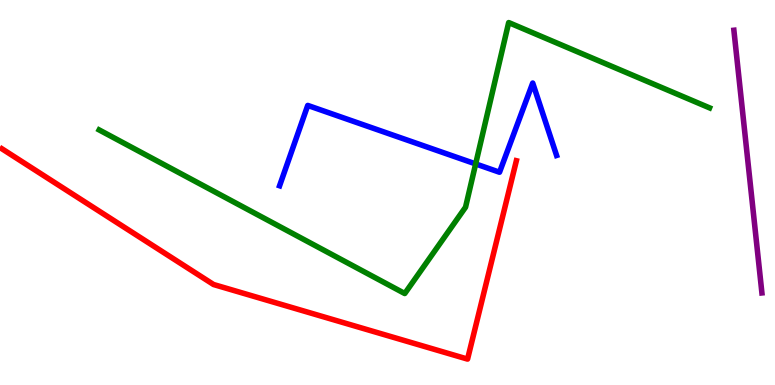[{'lines': ['blue', 'red'], 'intersections': []}, {'lines': ['green', 'red'], 'intersections': []}, {'lines': ['purple', 'red'], 'intersections': []}, {'lines': ['blue', 'green'], 'intersections': [{'x': 6.14, 'y': 5.74}]}, {'lines': ['blue', 'purple'], 'intersections': []}, {'lines': ['green', 'purple'], 'intersections': []}]